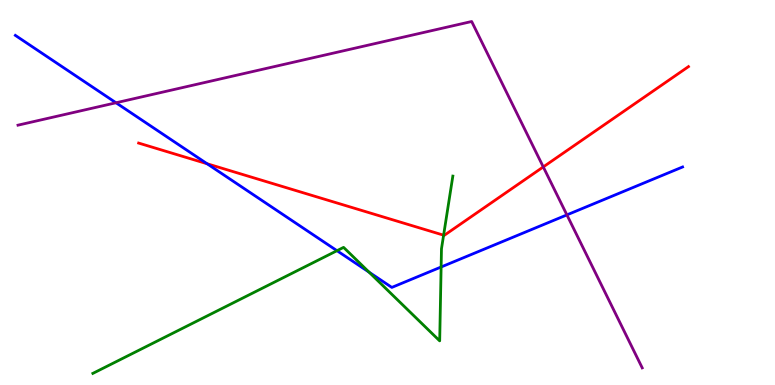[{'lines': ['blue', 'red'], 'intersections': [{'x': 2.67, 'y': 5.75}]}, {'lines': ['green', 'red'], 'intersections': [{'x': 5.72, 'y': 3.89}]}, {'lines': ['purple', 'red'], 'intersections': [{'x': 7.01, 'y': 5.66}]}, {'lines': ['blue', 'green'], 'intersections': [{'x': 4.35, 'y': 3.49}, {'x': 4.76, 'y': 2.93}, {'x': 5.69, 'y': 3.07}]}, {'lines': ['blue', 'purple'], 'intersections': [{'x': 1.5, 'y': 7.33}, {'x': 7.31, 'y': 4.42}]}, {'lines': ['green', 'purple'], 'intersections': []}]